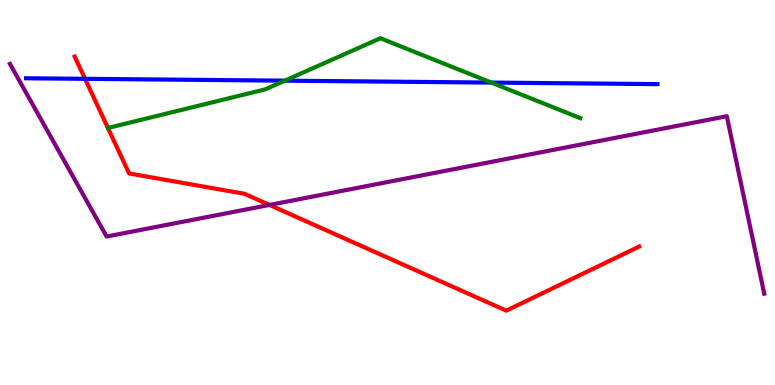[{'lines': ['blue', 'red'], 'intersections': [{'x': 1.1, 'y': 7.95}]}, {'lines': ['green', 'red'], 'intersections': [{'x': 1.39, 'y': 6.68}]}, {'lines': ['purple', 'red'], 'intersections': [{'x': 3.48, 'y': 4.68}]}, {'lines': ['blue', 'green'], 'intersections': [{'x': 3.68, 'y': 7.9}, {'x': 6.34, 'y': 7.85}]}, {'lines': ['blue', 'purple'], 'intersections': []}, {'lines': ['green', 'purple'], 'intersections': []}]